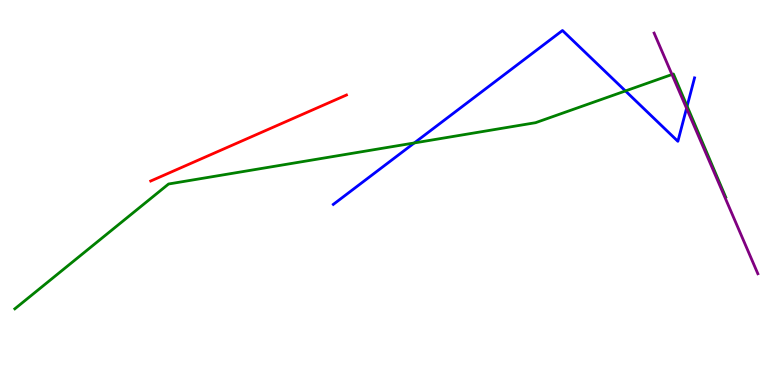[{'lines': ['blue', 'red'], 'intersections': []}, {'lines': ['green', 'red'], 'intersections': []}, {'lines': ['purple', 'red'], 'intersections': []}, {'lines': ['blue', 'green'], 'intersections': [{'x': 5.35, 'y': 6.29}, {'x': 8.07, 'y': 7.64}, {'x': 8.87, 'y': 7.24}]}, {'lines': ['blue', 'purple'], 'intersections': [{'x': 8.86, 'y': 7.19}]}, {'lines': ['green', 'purple'], 'intersections': [{'x': 8.67, 'y': 8.06}]}]